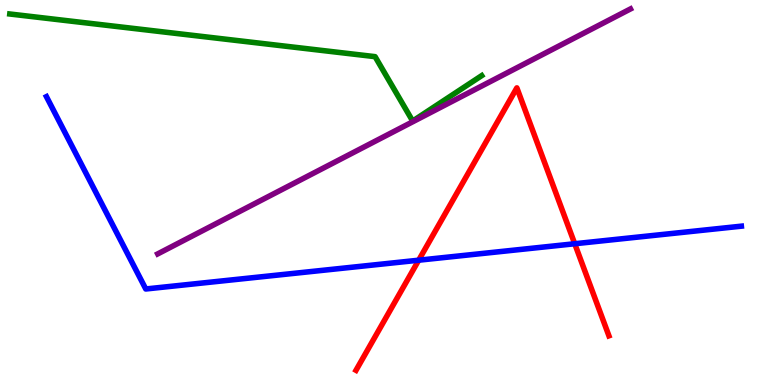[{'lines': ['blue', 'red'], 'intersections': [{'x': 5.4, 'y': 3.24}, {'x': 7.42, 'y': 3.67}]}, {'lines': ['green', 'red'], 'intersections': []}, {'lines': ['purple', 'red'], 'intersections': []}, {'lines': ['blue', 'green'], 'intersections': []}, {'lines': ['blue', 'purple'], 'intersections': []}, {'lines': ['green', 'purple'], 'intersections': []}]